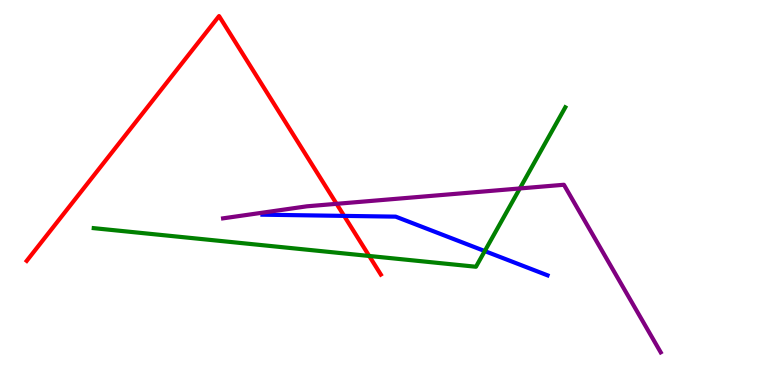[{'lines': ['blue', 'red'], 'intersections': [{'x': 4.44, 'y': 4.39}]}, {'lines': ['green', 'red'], 'intersections': [{'x': 4.76, 'y': 3.35}]}, {'lines': ['purple', 'red'], 'intersections': [{'x': 4.34, 'y': 4.71}]}, {'lines': ['blue', 'green'], 'intersections': [{'x': 6.25, 'y': 3.48}]}, {'lines': ['blue', 'purple'], 'intersections': []}, {'lines': ['green', 'purple'], 'intersections': [{'x': 6.71, 'y': 5.11}]}]